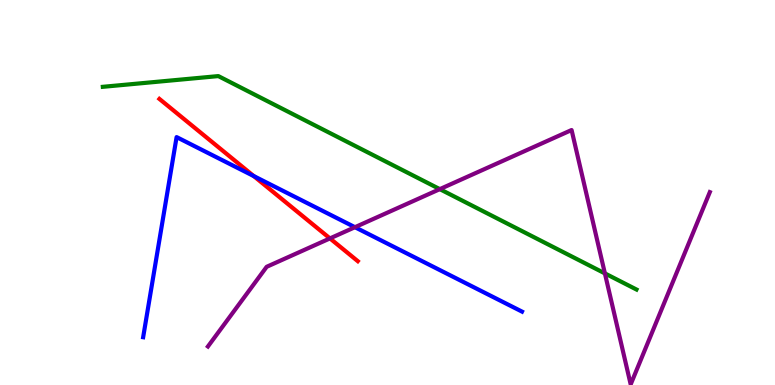[{'lines': ['blue', 'red'], 'intersections': [{'x': 3.27, 'y': 5.43}]}, {'lines': ['green', 'red'], 'intersections': []}, {'lines': ['purple', 'red'], 'intersections': [{'x': 4.26, 'y': 3.81}]}, {'lines': ['blue', 'green'], 'intersections': []}, {'lines': ['blue', 'purple'], 'intersections': [{'x': 4.58, 'y': 4.1}]}, {'lines': ['green', 'purple'], 'intersections': [{'x': 5.68, 'y': 5.09}, {'x': 7.81, 'y': 2.9}]}]